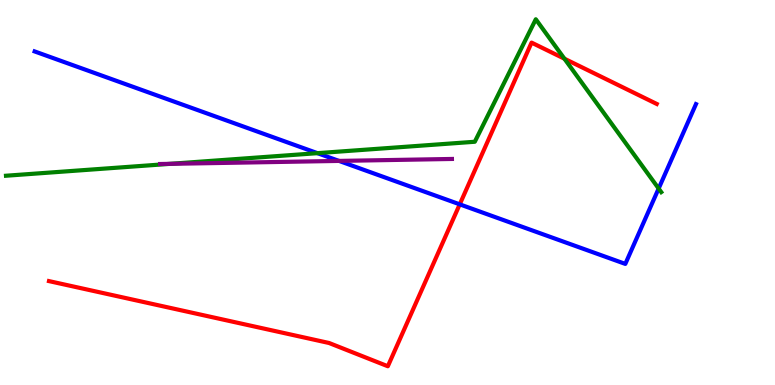[{'lines': ['blue', 'red'], 'intersections': [{'x': 5.93, 'y': 4.69}]}, {'lines': ['green', 'red'], 'intersections': [{'x': 7.28, 'y': 8.47}]}, {'lines': ['purple', 'red'], 'intersections': []}, {'lines': ['blue', 'green'], 'intersections': [{'x': 4.1, 'y': 6.02}, {'x': 8.5, 'y': 5.1}]}, {'lines': ['blue', 'purple'], 'intersections': [{'x': 4.37, 'y': 5.82}]}, {'lines': ['green', 'purple'], 'intersections': [{'x': 2.19, 'y': 5.74}]}]